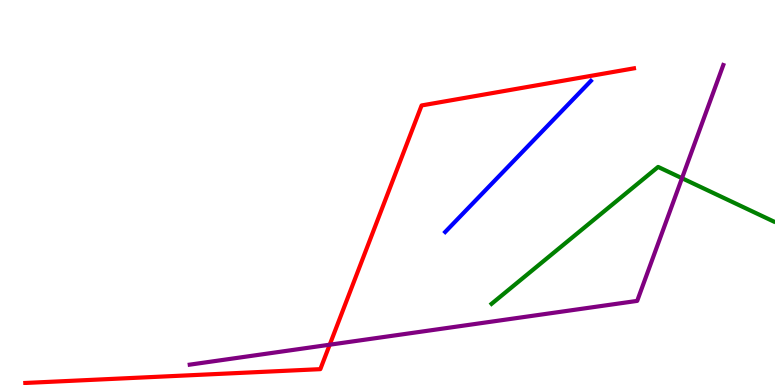[{'lines': ['blue', 'red'], 'intersections': []}, {'lines': ['green', 'red'], 'intersections': []}, {'lines': ['purple', 'red'], 'intersections': [{'x': 4.25, 'y': 1.05}]}, {'lines': ['blue', 'green'], 'intersections': []}, {'lines': ['blue', 'purple'], 'intersections': []}, {'lines': ['green', 'purple'], 'intersections': [{'x': 8.8, 'y': 5.37}]}]